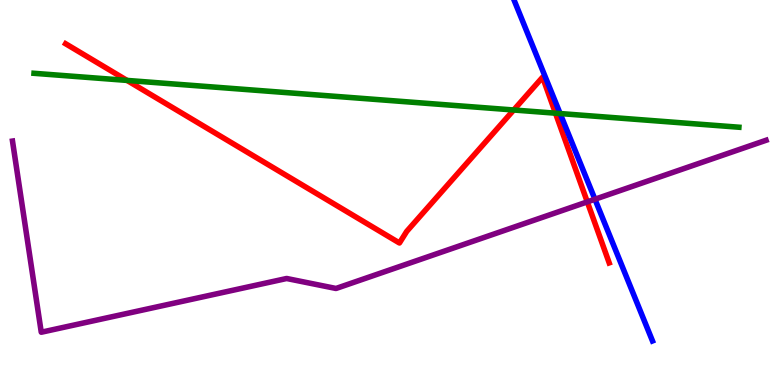[{'lines': ['blue', 'red'], 'intersections': []}, {'lines': ['green', 'red'], 'intersections': [{'x': 1.64, 'y': 7.91}, {'x': 6.63, 'y': 7.14}, {'x': 7.17, 'y': 7.06}]}, {'lines': ['purple', 'red'], 'intersections': [{'x': 7.58, 'y': 4.76}]}, {'lines': ['blue', 'green'], 'intersections': [{'x': 7.23, 'y': 7.05}]}, {'lines': ['blue', 'purple'], 'intersections': [{'x': 7.68, 'y': 4.82}]}, {'lines': ['green', 'purple'], 'intersections': []}]